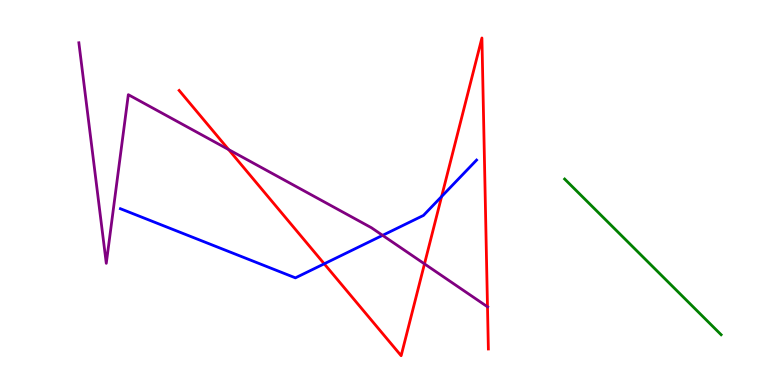[{'lines': ['blue', 'red'], 'intersections': [{'x': 4.18, 'y': 3.15}, {'x': 5.7, 'y': 4.9}]}, {'lines': ['green', 'red'], 'intersections': []}, {'lines': ['purple', 'red'], 'intersections': [{'x': 2.95, 'y': 6.11}, {'x': 5.48, 'y': 3.15}, {'x': 6.29, 'y': 2.03}]}, {'lines': ['blue', 'green'], 'intersections': []}, {'lines': ['blue', 'purple'], 'intersections': [{'x': 4.94, 'y': 3.89}]}, {'lines': ['green', 'purple'], 'intersections': []}]